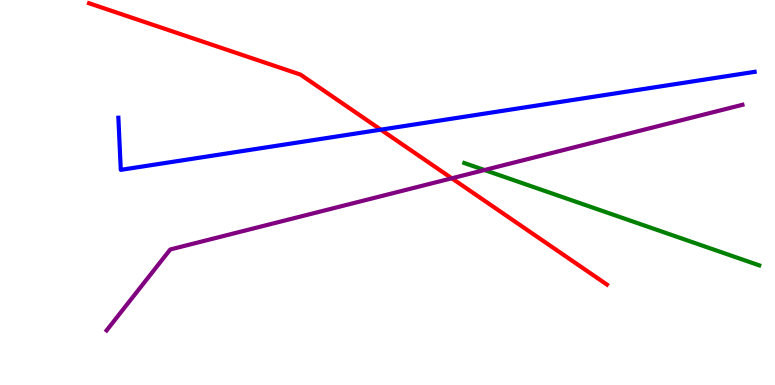[{'lines': ['blue', 'red'], 'intersections': [{'x': 4.91, 'y': 6.63}]}, {'lines': ['green', 'red'], 'intersections': []}, {'lines': ['purple', 'red'], 'intersections': [{'x': 5.83, 'y': 5.37}]}, {'lines': ['blue', 'green'], 'intersections': []}, {'lines': ['blue', 'purple'], 'intersections': []}, {'lines': ['green', 'purple'], 'intersections': [{'x': 6.25, 'y': 5.58}]}]